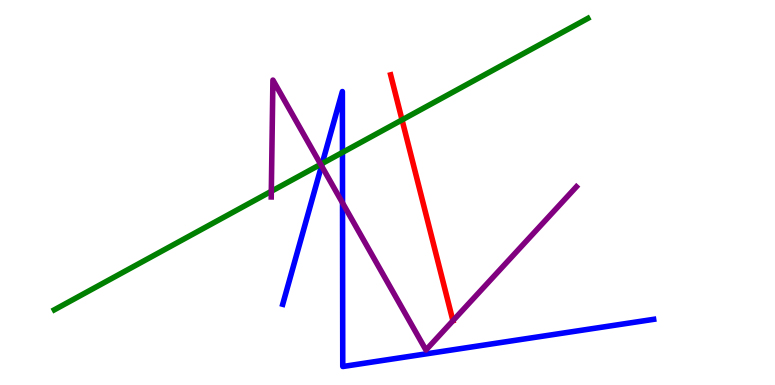[{'lines': ['blue', 'red'], 'intersections': []}, {'lines': ['green', 'red'], 'intersections': [{'x': 5.19, 'y': 6.89}]}, {'lines': ['purple', 'red'], 'intersections': []}, {'lines': ['blue', 'green'], 'intersections': [{'x': 4.16, 'y': 5.75}, {'x': 4.42, 'y': 6.04}]}, {'lines': ['blue', 'purple'], 'intersections': [{'x': 4.15, 'y': 5.69}, {'x': 4.42, 'y': 4.73}]}, {'lines': ['green', 'purple'], 'intersections': [{'x': 3.5, 'y': 5.03}, {'x': 4.14, 'y': 5.73}]}]